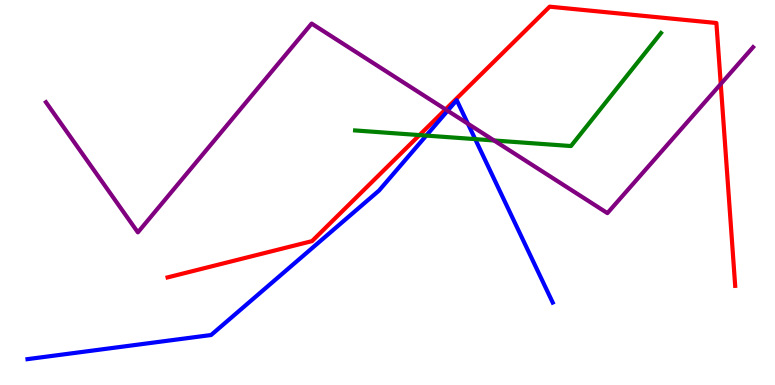[{'lines': ['blue', 'red'], 'intersections': []}, {'lines': ['green', 'red'], 'intersections': [{'x': 5.41, 'y': 6.49}]}, {'lines': ['purple', 'red'], 'intersections': [{'x': 5.75, 'y': 7.16}, {'x': 9.3, 'y': 7.82}]}, {'lines': ['blue', 'green'], 'intersections': [{'x': 5.5, 'y': 6.48}, {'x': 6.13, 'y': 6.39}]}, {'lines': ['blue', 'purple'], 'intersections': [{'x': 5.78, 'y': 7.12}, {'x': 6.04, 'y': 6.79}]}, {'lines': ['green', 'purple'], 'intersections': [{'x': 6.37, 'y': 6.35}]}]